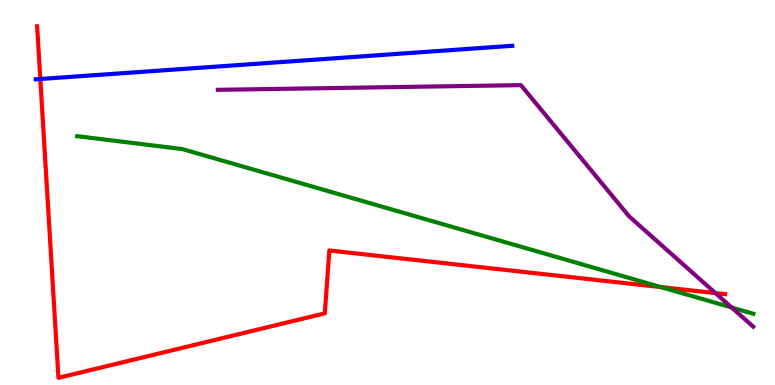[{'lines': ['blue', 'red'], 'intersections': [{'x': 0.52, 'y': 7.95}]}, {'lines': ['green', 'red'], 'intersections': [{'x': 8.53, 'y': 2.54}]}, {'lines': ['purple', 'red'], 'intersections': [{'x': 9.23, 'y': 2.39}]}, {'lines': ['blue', 'green'], 'intersections': []}, {'lines': ['blue', 'purple'], 'intersections': []}, {'lines': ['green', 'purple'], 'intersections': [{'x': 9.44, 'y': 2.01}]}]